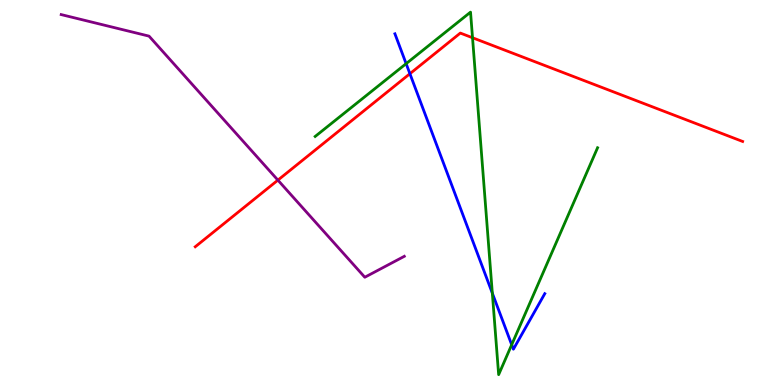[{'lines': ['blue', 'red'], 'intersections': [{'x': 5.29, 'y': 8.09}]}, {'lines': ['green', 'red'], 'intersections': [{'x': 6.1, 'y': 9.02}]}, {'lines': ['purple', 'red'], 'intersections': [{'x': 3.59, 'y': 5.32}]}, {'lines': ['blue', 'green'], 'intersections': [{'x': 5.24, 'y': 8.35}, {'x': 6.35, 'y': 2.39}, {'x': 6.6, 'y': 1.05}]}, {'lines': ['blue', 'purple'], 'intersections': []}, {'lines': ['green', 'purple'], 'intersections': []}]